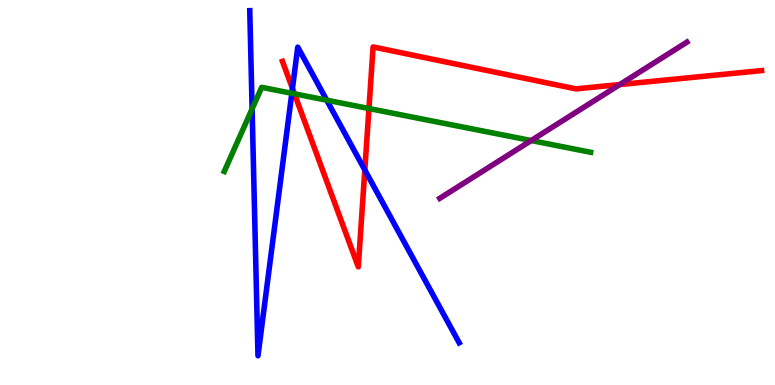[{'lines': ['blue', 'red'], 'intersections': [{'x': 3.77, 'y': 7.7}, {'x': 4.71, 'y': 5.59}]}, {'lines': ['green', 'red'], 'intersections': [{'x': 3.8, 'y': 7.56}, {'x': 4.76, 'y': 7.18}]}, {'lines': ['purple', 'red'], 'intersections': [{'x': 8.0, 'y': 7.8}]}, {'lines': ['blue', 'green'], 'intersections': [{'x': 3.25, 'y': 7.17}, {'x': 3.77, 'y': 7.58}, {'x': 4.22, 'y': 7.4}]}, {'lines': ['blue', 'purple'], 'intersections': []}, {'lines': ['green', 'purple'], 'intersections': [{'x': 6.85, 'y': 6.35}]}]